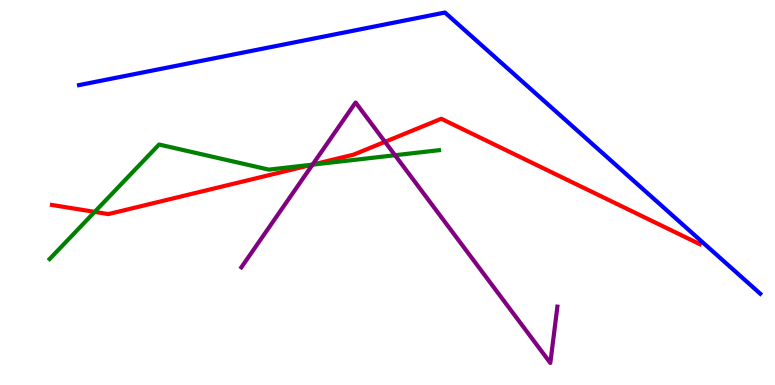[{'lines': ['blue', 'red'], 'intersections': []}, {'lines': ['green', 'red'], 'intersections': [{'x': 1.22, 'y': 4.5}, {'x': 4.03, 'y': 5.72}]}, {'lines': ['purple', 'red'], 'intersections': [{'x': 4.03, 'y': 5.72}, {'x': 4.97, 'y': 6.32}]}, {'lines': ['blue', 'green'], 'intersections': []}, {'lines': ['blue', 'purple'], 'intersections': []}, {'lines': ['green', 'purple'], 'intersections': [{'x': 4.03, 'y': 5.72}, {'x': 5.1, 'y': 5.97}]}]